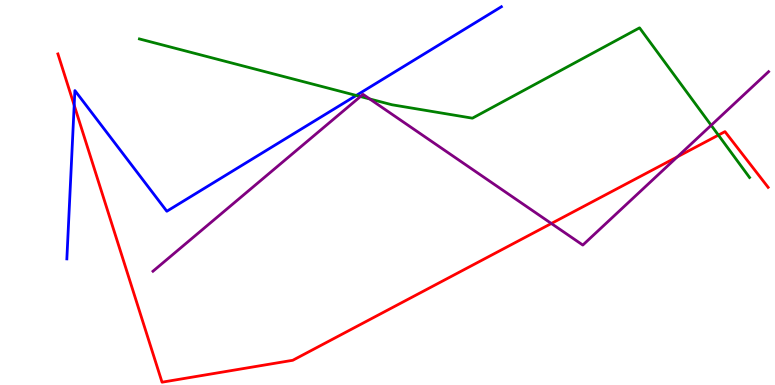[{'lines': ['blue', 'red'], 'intersections': [{'x': 0.957, 'y': 7.27}]}, {'lines': ['green', 'red'], 'intersections': [{'x': 9.27, 'y': 6.49}]}, {'lines': ['purple', 'red'], 'intersections': [{'x': 7.11, 'y': 4.2}, {'x': 8.74, 'y': 5.93}]}, {'lines': ['blue', 'green'], 'intersections': [{'x': 4.6, 'y': 7.52}]}, {'lines': ['blue', 'purple'], 'intersections': []}, {'lines': ['green', 'purple'], 'intersections': [{'x': 4.65, 'y': 7.49}, {'x': 4.77, 'y': 7.43}, {'x': 9.18, 'y': 6.75}]}]